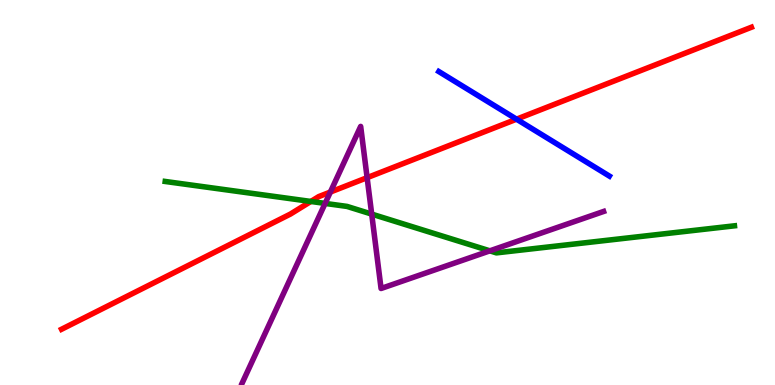[{'lines': ['blue', 'red'], 'intersections': [{'x': 6.66, 'y': 6.9}]}, {'lines': ['green', 'red'], 'intersections': [{'x': 4.01, 'y': 4.77}]}, {'lines': ['purple', 'red'], 'intersections': [{'x': 4.26, 'y': 5.01}, {'x': 4.74, 'y': 5.39}]}, {'lines': ['blue', 'green'], 'intersections': []}, {'lines': ['blue', 'purple'], 'intersections': []}, {'lines': ['green', 'purple'], 'intersections': [{'x': 4.2, 'y': 4.72}, {'x': 4.8, 'y': 4.44}, {'x': 6.32, 'y': 3.48}]}]